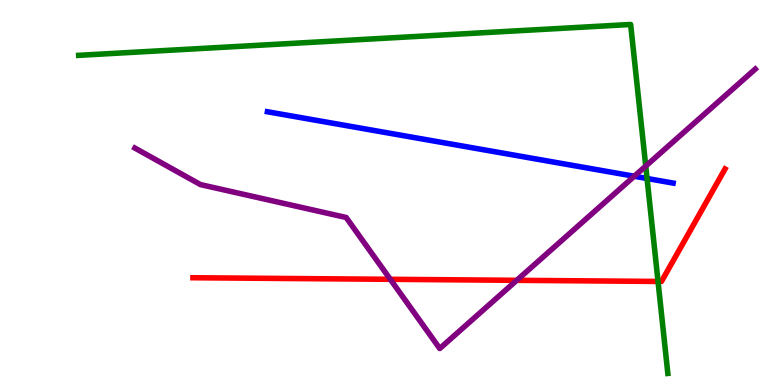[{'lines': ['blue', 'red'], 'intersections': []}, {'lines': ['green', 'red'], 'intersections': [{'x': 8.49, 'y': 2.69}]}, {'lines': ['purple', 'red'], 'intersections': [{'x': 5.04, 'y': 2.75}, {'x': 6.67, 'y': 2.72}]}, {'lines': ['blue', 'green'], 'intersections': [{'x': 8.35, 'y': 5.36}]}, {'lines': ['blue', 'purple'], 'intersections': [{'x': 8.18, 'y': 5.42}]}, {'lines': ['green', 'purple'], 'intersections': [{'x': 8.33, 'y': 5.69}]}]